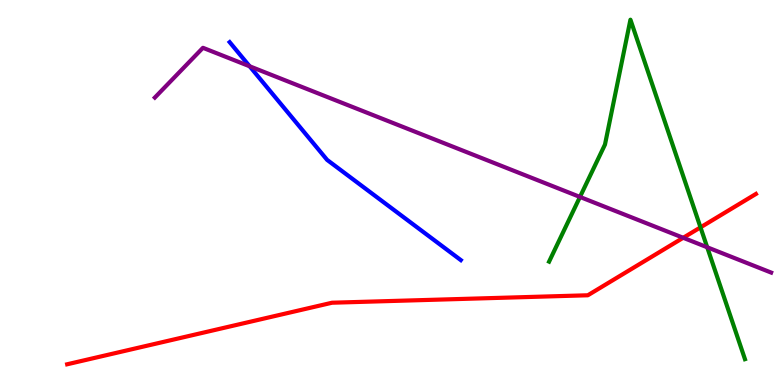[{'lines': ['blue', 'red'], 'intersections': []}, {'lines': ['green', 'red'], 'intersections': [{'x': 9.04, 'y': 4.09}]}, {'lines': ['purple', 'red'], 'intersections': [{'x': 8.82, 'y': 3.82}]}, {'lines': ['blue', 'green'], 'intersections': []}, {'lines': ['blue', 'purple'], 'intersections': [{'x': 3.22, 'y': 8.28}]}, {'lines': ['green', 'purple'], 'intersections': [{'x': 7.48, 'y': 4.88}, {'x': 9.13, 'y': 3.58}]}]